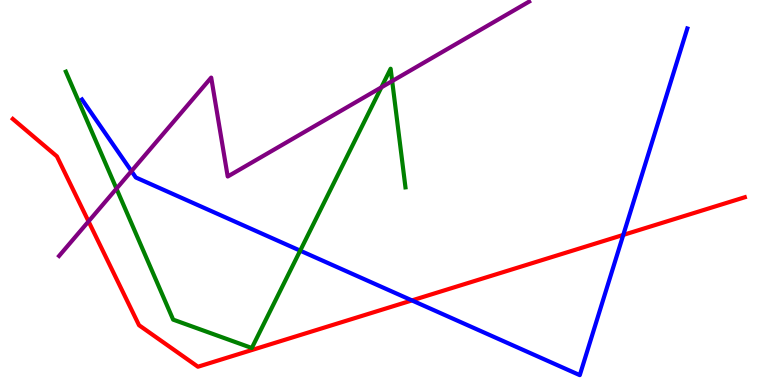[{'lines': ['blue', 'red'], 'intersections': [{'x': 5.32, 'y': 2.2}, {'x': 8.04, 'y': 3.9}]}, {'lines': ['green', 'red'], 'intersections': []}, {'lines': ['purple', 'red'], 'intersections': [{'x': 1.14, 'y': 4.25}]}, {'lines': ['blue', 'green'], 'intersections': [{'x': 3.87, 'y': 3.49}]}, {'lines': ['blue', 'purple'], 'intersections': [{'x': 1.7, 'y': 5.56}]}, {'lines': ['green', 'purple'], 'intersections': [{'x': 1.5, 'y': 5.1}, {'x': 4.92, 'y': 7.73}, {'x': 5.06, 'y': 7.89}]}]